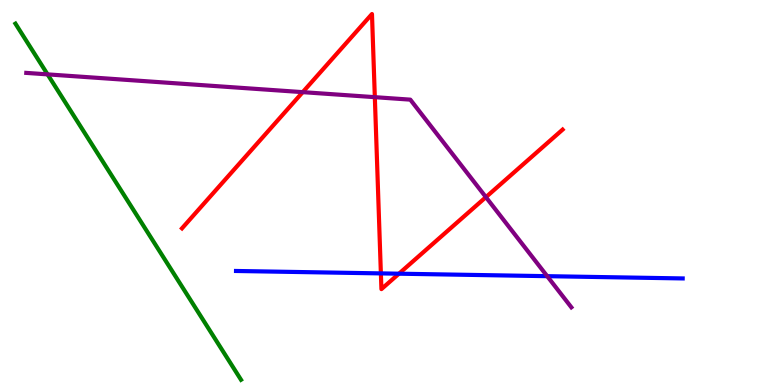[{'lines': ['blue', 'red'], 'intersections': [{'x': 4.91, 'y': 2.9}, {'x': 5.15, 'y': 2.89}]}, {'lines': ['green', 'red'], 'intersections': []}, {'lines': ['purple', 'red'], 'intersections': [{'x': 3.91, 'y': 7.61}, {'x': 4.84, 'y': 7.48}, {'x': 6.27, 'y': 4.88}]}, {'lines': ['blue', 'green'], 'intersections': []}, {'lines': ['blue', 'purple'], 'intersections': [{'x': 7.06, 'y': 2.83}]}, {'lines': ['green', 'purple'], 'intersections': [{'x': 0.614, 'y': 8.07}]}]